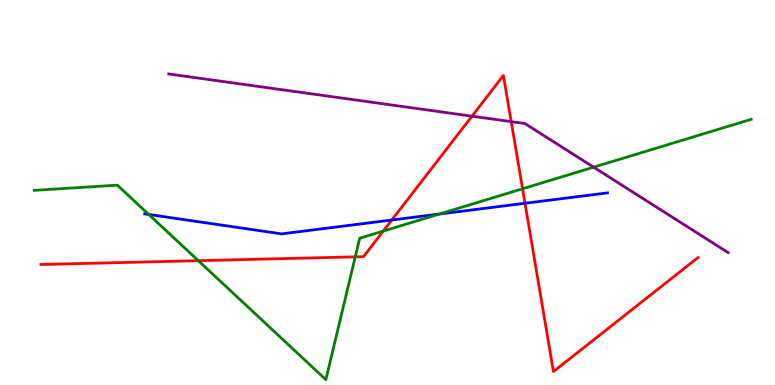[{'lines': ['blue', 'red'], 'intersections': [{'x': 5.06, 'y': 4.29}, {'x': 6.77, 'y': 4.72}]}, {'lines': ['green', 'red'], 'intersections': [{'x': 2.56, 'y': 3.23}, {'x': 4.58, 'y': 3.33}, {'x': 4.95, 'y': 4.0}, {'x': 6.74, 'y': 5.1}]}, {'lines': ['purple', 'red'], 'intersections': [{'x': 6.09, 'y': 6.98}, {'x': 6.6, 'y': 6.84}]}, {'lines': ['blue', 'green'], 'intersections': [{'x': 1.92, 'y': 4.43}, {'x': 5.67, 'y': 4.44}]}, {'lines': ['blue', 'purple'], 'intersections': []}, {'lines': ['green', 'purple'], 'intersections': [{'x': 7.66, 'y': 5.66}]}]